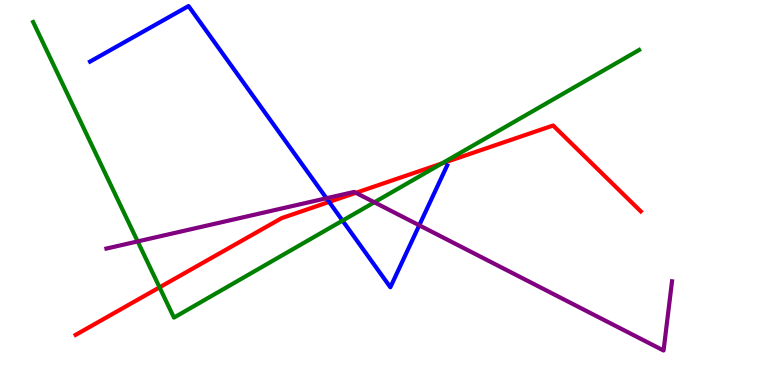[{'lines': ['blue', 'red'], 'intersections': [{'x': 4.25, 'y': 4.76}]}, {'lines': ['green', 'red'], 'intersections': [{'x': 2.06, 'y': 2.54}, {'x': 5.7, 'y': 5.75}]}, {'lines': ['purple', 'red'], 'intersections': [{'x': 4.59, 'y': 4.99}]}, {'lines': ['blue', 'green'], 'intersections': [{'x': 4.42, 'y': 4.27}]}, {'lines': ['blue', 'purple'], 'intersections': [{'x': 4.21, 'y': 4.85}, {'x': 5.41, 'y': 4.15}]}, {'lines': ['green', 'purple'], 'intersections': [{'x': 1.78, 'y': 3.73}, {'x': 4.83, 'y': 4.75}]}]